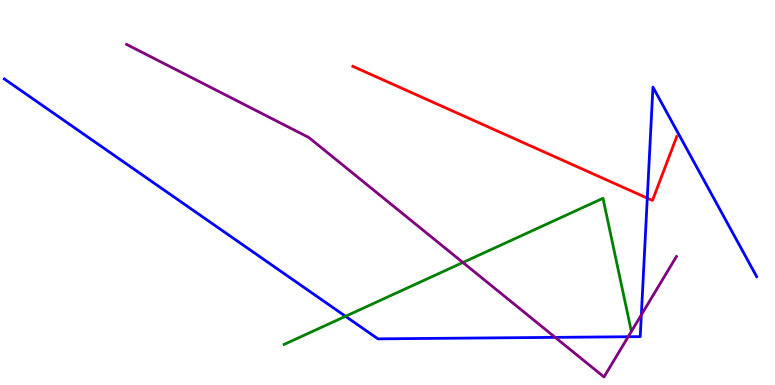[{'lines': ['blue', 'red'], 'intersections': [{'x': 8.35, 'y': 4.85}]}, {'lines': ['green', 'red'], 'intersections': []}, {'lines': ['purple', 'red'], 'intersections': []}, {'lines': ['blue', 'green'], 'intersections': [{'x': 4.46, 'y': 1.78}]}, {'lines': ['blue', 'purple'], 'intersections': [{'x': 7.16, 'y': 1.24}, {'x': 8.11, 'y': 1.25}, {'x': 8.28, 'y': 1.82}]}, {'lines': ['green', 'purple'], 'intersections': [{'x': 5.97, 'y': 3.18}]}]